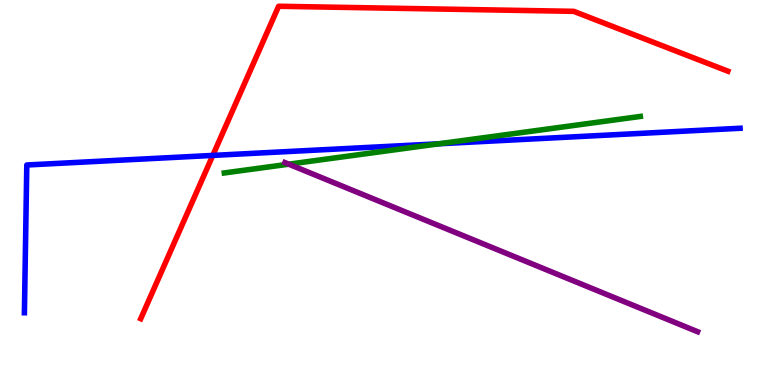[{'lines': ['blue', 'red'], 'intersections': [{'x': 2.75, 'y': 5.96}]}, {'lines': ['green', 'red'], 'intersections': []}, {'lines': ['purple', 'red'], 'intersections': []}, {'lines': ['blue', 'green'], 'intersections': [{'x': 5.67, 'y': 6.27}]}, {'lines': ['blue', 'purple'], 'intersections': []}, {'lines': ['green', 'purple'], 'intersections': [{'x': 3.73, 'y': 5.74}]}]